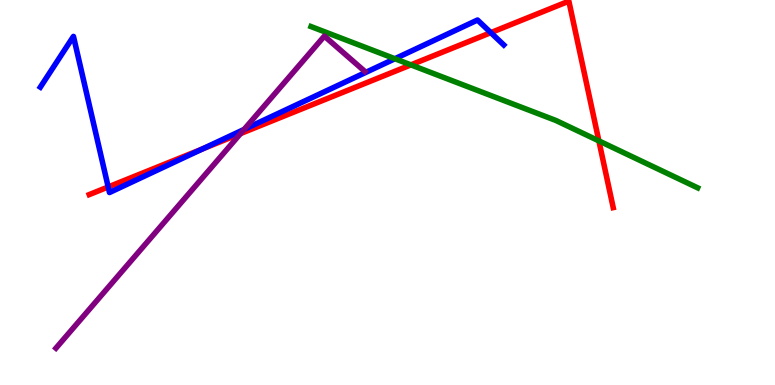[{'lines': ['blue', 'red'], 'intersections': [{'x': 1.4, 'y': 5.14}, {'x': 2.61, 'y': 6.13}, {'x': 6.33, 'y': 9.15}]}, {'lines': ['green', 'red'], 'intersections': [{'x': 5.3, 'y': 8.31}, {'x': 7.73, 'y': 6.34}]}, {'lines': ['purple', 'red'], 'intersections': [{'x': 3.1, 'y': 6.53}]}, {'lines': ['blue', 'green'], 'intersections': [{'x': 5.1, 'y': 8.47}]}, {'lines': ['blue', 'purple'], 'intersections': [{'x': 3.15, 'y': 6.64}]}, {'lines': ['green', 'purple'], 'intersections': []}]